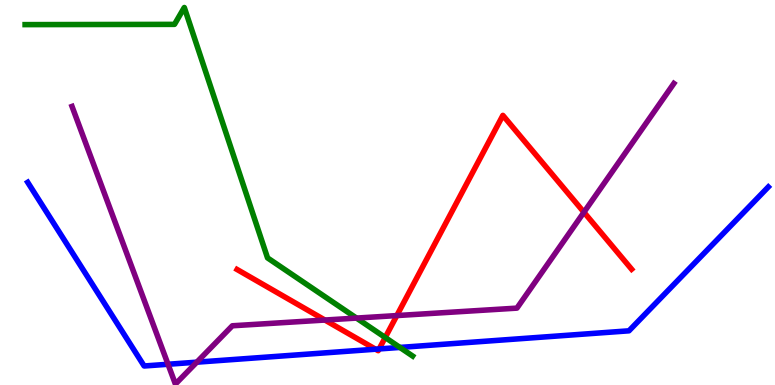[{'lines': ['blue', 'red'], 'intersections': [{'x': 4.85, 'y': 0.93}, {'x': 4.89, 'y': 0.937}]}, {'lines': ['green', 'red'], 'intersections': [{'x': 4.97, 'y': 1.23}]}, {'lines': ['purple', 'red'], 'intersections': [{'x': 4.19, 'y': 1.69}, {'x': 5.12, 'y': 1.8}, {'x': 7.53, 'y': 4.49}]}, {'lines': ['blue', 'green'], 'intersections': [{'x': 5.16, 'y': 0.976}]}, {'lines': ['blue', 'purple'], 'intersections': [{'x': 2.17, 'y': 0.539}, {'x': 2.54, 'y': 0.593}]}, {'lines': ['green', 'purple'], 'intersections': [{'x': 4.6, 'y': 1.74}]}]